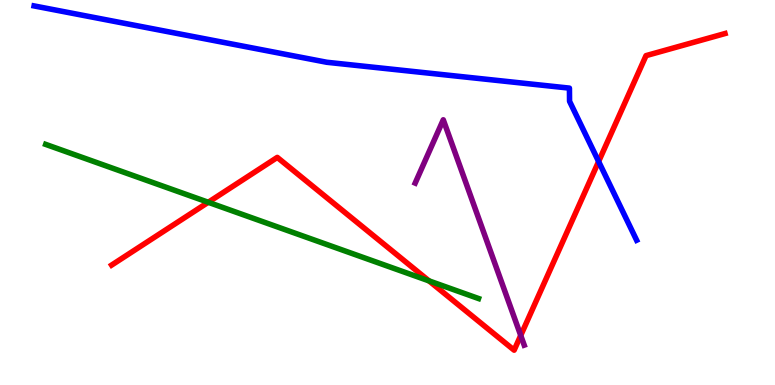[{'lines': ['blue', 'red'], 'intersections': [{'x': 7.72, 'y': 5.81}]}, {'lines': ['green', 'red'], 'intersections': [{'x': 2.69, 'y': 4.75}, {'x': 5.54, 'y': 2.7}]}, {'lines': ['purple', 'red'], 'intersections': [{'x': 6.72, 'y': 1.29}]}, {'lines': ['blue', 'green'], 'intersections': []}, {'lines': ['blue', 'purple'], 'intersections': []}, {'lines': ['green', 'purple'], 'intersections': []}]